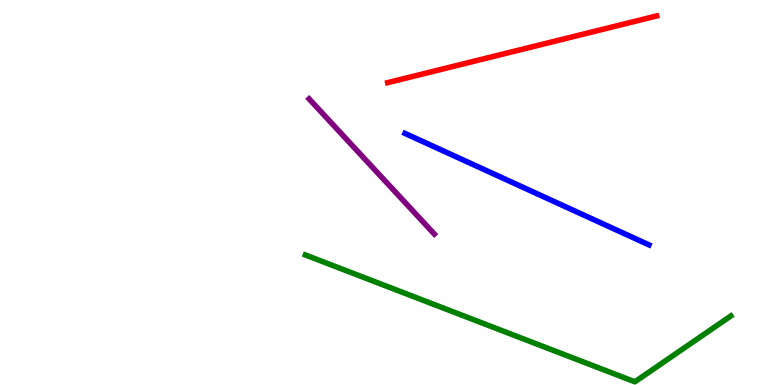[{'lines': ['blue', 'red'], 'intersections': []}, {'lines': ['green', 'red'], 'intersections': []}, {'lines': ['purple', 'red'], 'intersections': []}, {'lines': ['blue', 'green'], 'intersections': []}, {'lines': ['blue', 'purple'], 'intersections': []}, {'lines': ['green', 'purple'], 'intersections': []}]